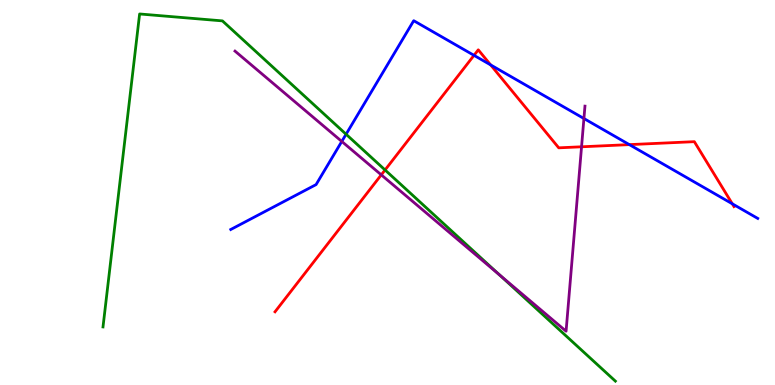[{'lines': ['blue', 'red'], 'intersections': [{'x': 6.12, 'y': 8.56}, {'x': 6.33, 'y': 8.31}, {'x': 8.12, 'y': 6.24}, {'x': 9.45, 'y': 4.71}]}, {'lines': ['green', 'red'], 'intersections': [{'x': 4.97, 'y': 5.59}]}, {'lines': ['purple', 'red'], 'intersections': [{'x': 4.92, 'y': 5.46}, {'x': 7.5, 'y': 6.19}]}, {'lines': ['blue', 'green'], 'intersections': [{'x': 4.47, 'y': 6.51}]}, {'lines': ['blue', 'purple'], 'intersections': [{'x': 4.41, 'y': 6.33}, {'x': 7.53, 'y': 6.92}]}, {'lines': ['green', 'purple'], 'intersections': [{'x': 6.44, 'y': 2.87}]}]